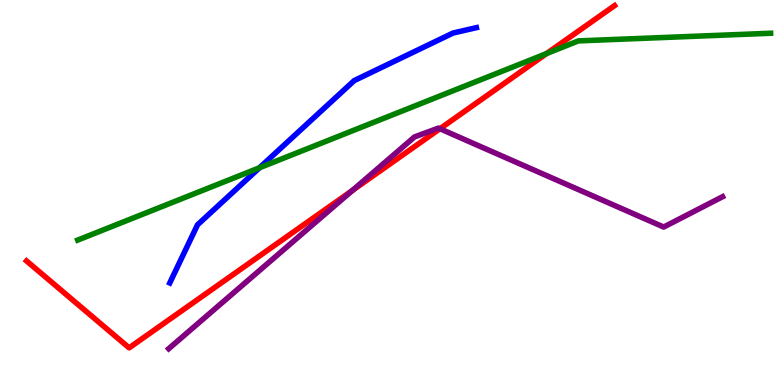[{'lines': ['blue', 'red'], 'intersections': []}, {'lines': ['green', 'red'], 'intersections': [{'x': 7.05, 'y': 8.61}]}, {'lines': ['purple', 'red'], 'intersections': [{'x': 4.55, 'y': 5.05}, {'x': 5.68, 'y': 6.66}]}, {'lines': ['blue', 'green'], 'intersections': [{'x': 3.35, 'y': 5.64}]}, {'lines': ['blue', 'purple'], 'intersections': []}, {'lines': ['green', 'purple'], 'intersections': []}]